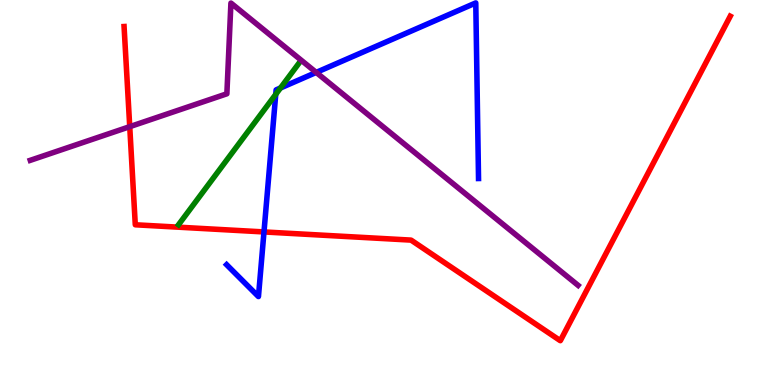[{'lines': ['blue', 'red'], 'intersections': [{'x': 3.41, 'y': 3.98}]}, {'lines': ['green', 'red'], 'intersections': []}, {'lines': ['purple', 'red'], 'intersections': [{'x': 1.67, 'y': 6.71}]}, {'lines': ['blue', 'green'], 'intersections': [{'x': 3.56, 'y': 7.55}, {'x': 3.62, 'y': 7.71}]}, {'lines': ['blue', 'purple'], 'intersections': [{'x': 4.08, 'y': 8.12}]}, {'lines': ['green', 'purple'], 'intersections': []}]